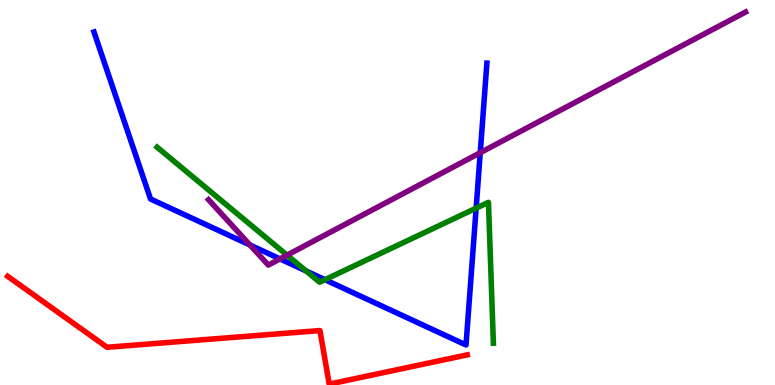[{'lines': ['blue', 'red'], 'intersections': []}, {'lines': ['green', 'red'], 'intersections': []}, {'lines': ['purple', 'red'], 'intersections': []}, {'lines': ['blue', 'green'], 'intersections': [{'x': 3.95, 'y': 2.96}, {'x': 4.19, 'y': 2.74}, {'x': 6.14, 'y': 4.59}]}, {'lines': ['blue', 'purple'], 'intersections': [{'x': 3.23, 'y': 3.64}, {'x': 3.61, 'y': 3.28}, {'x': 6.2, 'y': 6.03}]}, {'lines': ['green', 'purple'], 'intersections': [{'x': 3.7, 'y': 3.37}]}]